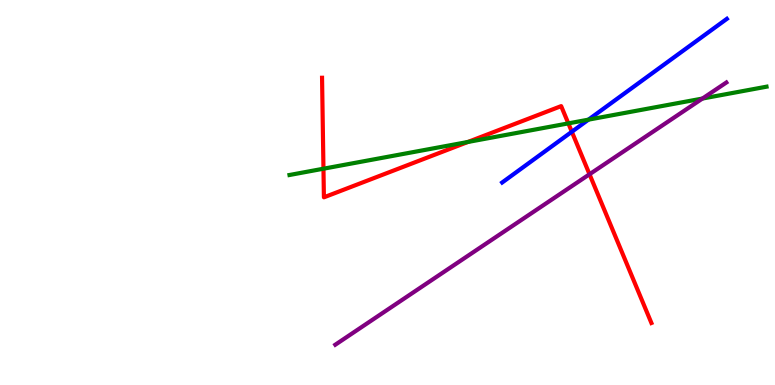[{'lines': ['blue', 'red'], 'intersections': [{'x': 7.38, 'y': 6.58}]}, {'lines': ['green', 'red'], 'intersections': [{'x': 4.17, 'y': 5.62}, {'x': 6.04, 'y': 6.31}, {'x': 7.33, 'y': 6.8}]}, {'lines': ['purple', 'red'], 'intersections': [{'x': 7.61, 'y': 5.47}]}, {'lines': ['blue', 'green'], 'intersections': [{'x': 7.59, 'y': 6.89}]}, {'lines': ['blue', 'purple'], 'intersections': []}, {'lines': ['green', 'purple'], 'intersections': [{'x': 9.06, 'y': 7.44}]}]